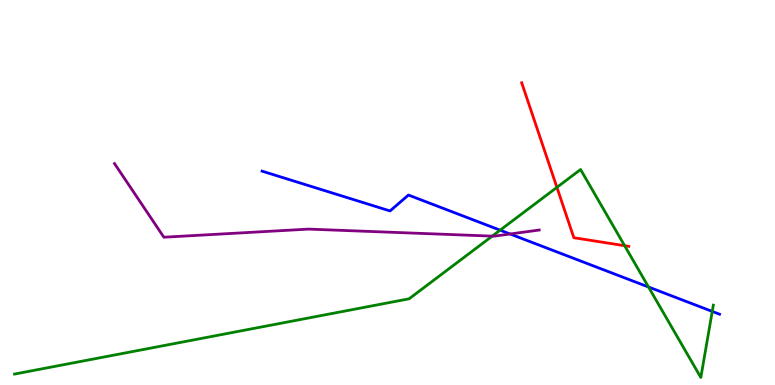[{'lines': ['blue', 'red'], 'intersections': []}, {'lines': ['green', 'red'], 'intersections': [{'x': 7.19, 'y': 5.13}, {'x': 8.06, 'y': 3.62}]}, {'lines': ['purple', 'red'], 'intersections': []}, {'lines': ['blue', 'green'], 'intersections': [{'x': 6.45, 'y': 4.02}, {'x': 8.37, 'y': 2.55}, {'x': 9.19, 'y': 1.91}]}, {'lines': ['blue', 'purple'], 'intersections': [{'x': 6.58, 'y': 3.92}]}, {'lines': ['green', 'purple'], 'intersections': [{'x': 6.35, 'y': 3.87}]}]